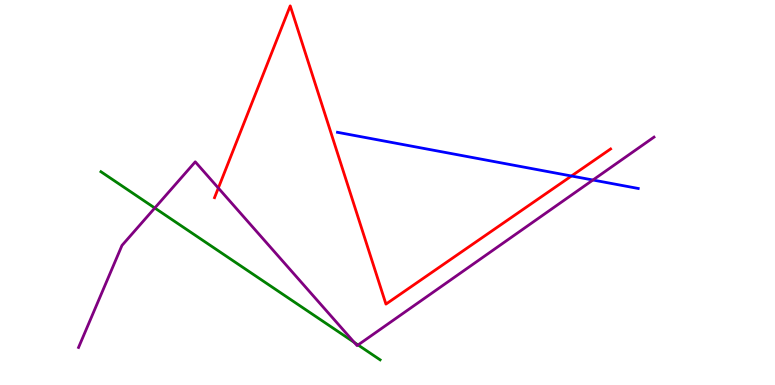[{'lines': ['blue', 'red'], 'intersections': [{'x': 7.37, 'y': 5.43}]}, {'lines': ['green', 'red'], 'intersections': []}, {'lines': ['purple', 'red'], 'intersections': [{'x': 2.82, 'y': 5.12}]}, {'lines': ['blue', 'green'], 'intersections': []}, {'lines': ['blue', 'purple'], 'intersections': [{'x': 7.65, 'y': 5.32}]}, {'lines': ['green', 'purple'], 'intersections': [{'x': 2.0, 'y': 4.6}, {'x': 4.57, 'y': 1.11}, {'x': 4.62, 'y': 1.04}]}]